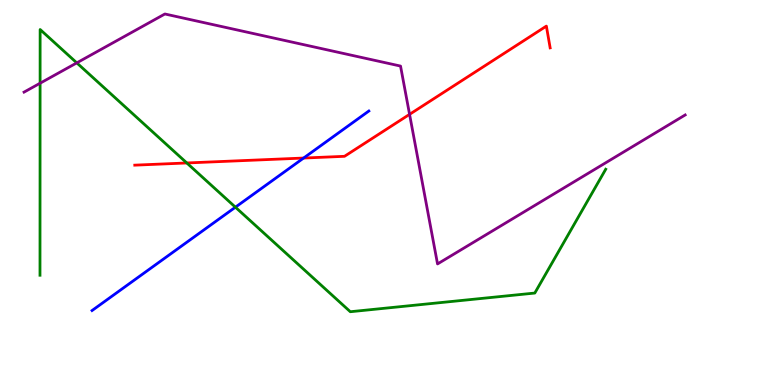[{'lines': ['blue', 'red'], 'intersections': [{'x': 3.92, 'y': 5.9}]}, {'lines': ['green', 'red'], 'intersections': [{'x': 2.41, 'y': 5.77}]}, {'lines': ['purple', 'red'], 'intersections': [{'x': 5.28, 'y': 7.03}]}, {'lines': ['blue', 'green'], 'intersections': [{'x': 3.04, 'y': 4.62}]}, {'lines': ['blue', 'purple'], 'intersections': []}, {'lines': ['green', 'purple'], 'intersections': [{'x': 0.517, 'y': 7.84}, {'x': 0.991, 'y': 8.37}]}]